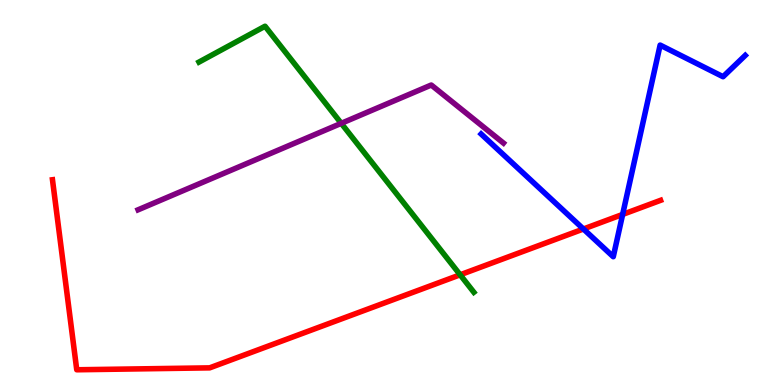[{'lines': ['blue', 'red'], 'intersections': [{'x': 7.53, 'y': 4.05}, {'x': 8.03, 'y': 4.43}]}, {'lines': ['green', 'red'], 'intersections': [{'x': 5.94, 'y': 2.86}]}, {'lines': ['purple', 'red'], 'intersections': []}, {'lines': ['blue', 'green'], 'intersections': []}, {'lines': ['blue', 'purple'], 'intersections': []}, {'lines': ['green', 'purple'], 'intersections': [{'x': 4.4, 'y': 6.8}]}]